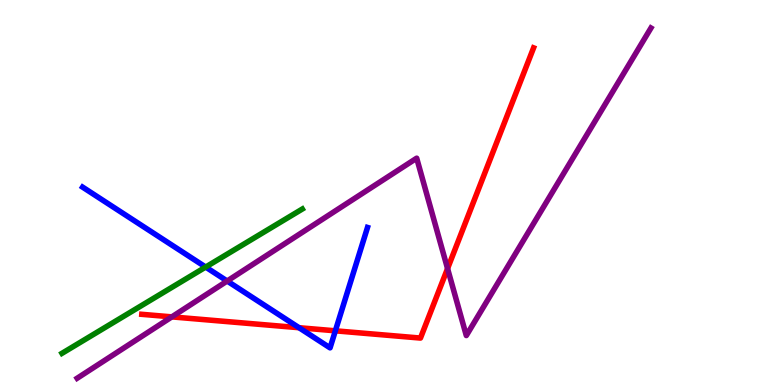[{'lines': ['blue', 'red'], 'intersections': [{'x': 3.86, 'y': 1.49}, {'x': 4.33, 'y': 1.41}]}, {'lines': ['green', 'red'], 'intersections': []}, {'lines': ['purple', 'red'], 'intersections': [{'x': 2.22, 'y': 1.77}, {'x': 5.77, 'y': 3.02}]}, {'lines': ['blue', 'green'], 'intersections': [{'x': 2.65, 'y': 3.06}]}, {'lines': ['blue', 'purple'], 'intersections': [{'x': 2.93, 'y': 2.7}]}, {'lines': ['green', 'purple'], 'intersections': []}]